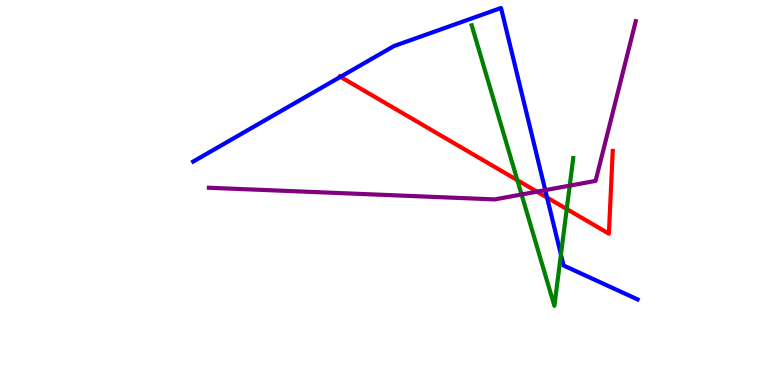[{'lines': ['blue', 'red'], 'intersections': [{'x': 4.39, 'y': 8.0}, {'x': 7.06, 'y': 4.87}]}, {'lines': ['green', 'red'], 'intersections': [{'x': 6.68, 'y': 5.32}, {'x': 7.31, 'y': 4.57}]}, {'lines': ['purple', 'red'], 'intersections': [{'x': 6.93, 'y': 5.02}]}, {'lines': ['blue', 'green'], 'intersections': [{'x': 7.24, 'y': 3.39}]}, {'lines': ['blue', 'purple'], 'intersections': [{'x': 7.04, 'y': 5.06}]}, {'lines': ['green', 'purple'], 'intersections': [{'x': 6.73, 'y': 4.95}, {'x': 7.35, 'y': 5.18}]}]